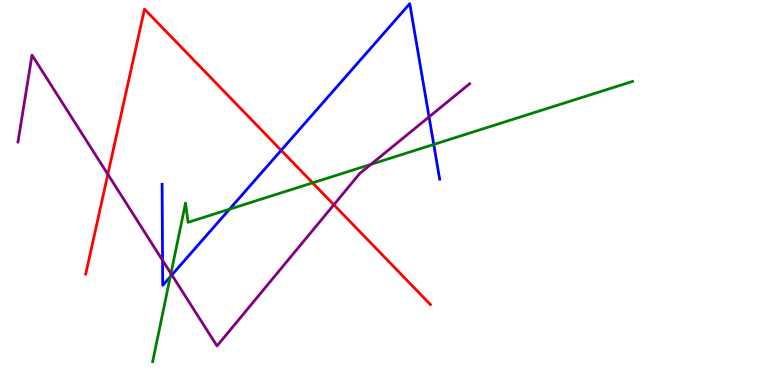[{'lines': ['blue', 'red'], 'intersections': [{'x': 3.63, 'y': 6.09}]}, {'lines': ['green', 'red'], 'intersections': [{'x': 4.03, 'y': 5.25}]}, {'lines': ['purple', 'red'], 'intersections': [{'x': 1.39, 'y': 5.47}, {'x': 4.31, 'y': 4.68}]}, {'lines': ['blue', 'green'], 'intersections': [{'x': 2.2, 'y': 2.81}, {'x': 2.96, 'y': 4.57}, {'x': 5.6, 'y': 6.25}]}, {'lines': ['blue', 'purple'], 'intersections': [{'x': 2.1, 'y': 3.24}, {'x': 2.22, 'y': 2.86}, {'x': 5.54, 'y': 6.96}]}, {'lines': ['green', 'purple'], 'intersections': [{'x': 2.21, 'y': 2.9}, {'x': 4.79, 'y': 5.73}]}]